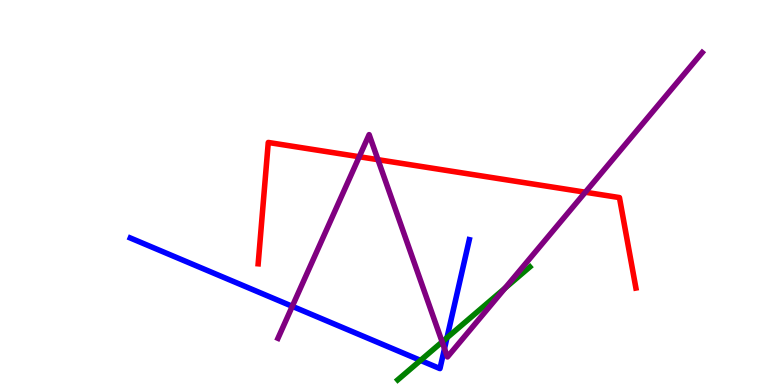[{'lines': ['blue', 'red'], 'intersections': []}, {'lines': ['green', 'red'], 'intersections': []}, {'lines': ['purple', 'red'], 'intersections': [{'x': 4.64, 'y': 5.93}, {'x': 4.88, 'y': 5.85}, {'x': 7.55, 'y': 5.01}]}, {'lines': ['blue', 'green'], 'intersections': [{'x': 5.43, 'y': 0.639}, {'x': 5.77, 'y': 1.23}]}, {'lines': ['blue', 'purple'], 'intersections': [{'x': 3.77, 'y': 2.04}, {'x': 5.74, 'y': 0.945}]}, {'lines': ['green', 'purple'], 'intersections': [{'x': 5.71, 'y': 1.12}, {'x': 6.52, 'y': 2.52}]}]